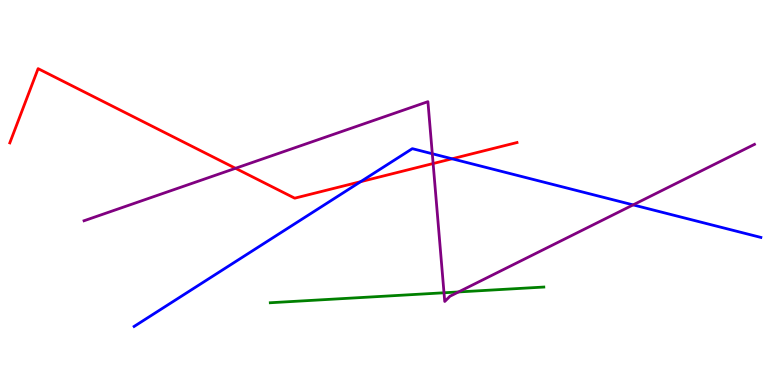[{'lines': ['blue', 'red'], 'intersections': [{'x': 4.65, 'y': 5.28}, {'x': 5.83, 'y': 5.88}]}, {'lines': ['green', 'red'], 'intersections': []}, {'lines': ['purple', 'red'], 'intersections': [{'x': 3.04, 'y': 5.63}, {'x': 5.59, 'y': 5.75}]}, {'lines': ['blue', 'green'], 'intersections': []}, {'lines': ['blue', 'purple'], 'intersections': [{'x': 5.58, 'y': 6.01}, {'x': 8.17, 'y': 4.68}]}, {'lines': ['green', 'purple'], 'intersections': [{'x': 5.73, 'y': 2.4}, {'x': 5.92, 'y': 2.42}]}]